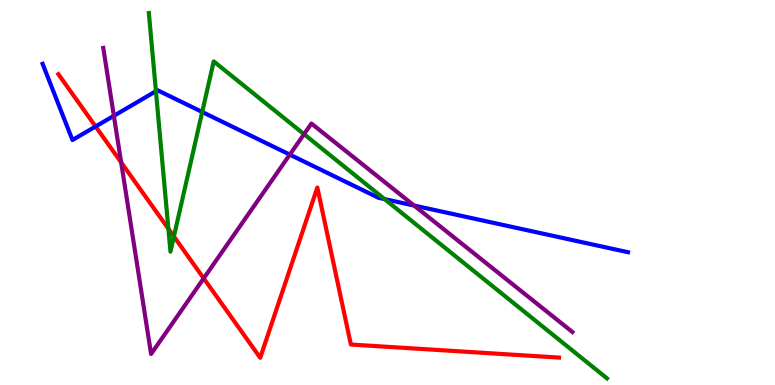[{'lines': ['blue', 'red'], 'intersections': [{'x': 1.23, 'y': 6.71}]}, {'lines': ['green', 'red'], 'intersections': [{'x': 2.17, 'y': 4.06}, {'x': 2.24, 'y': 3.86}]}, {'lines': ['purple', 'red'], 'intersections': [{'x': 1.56, 'y': 5.78}, {'x': 2.63, 'y': 2.77}]}, {'lines': ['blue', 'green'], 'intersections': [{'x': 2.01, 'y': 7.63}, {'x': 2.61, 'y': 7.09}, {'x': 4.96, 'y': 4.83}]}, {'lines': ['blue', 'purple'], 'intersections': [{'x': 1.47, 'y': 6.99}, {'x': 3.74, 'y': 5.98}, {'x': 5.34, 'y': 4.66}]}, {'lines': ['green', 'purple'], 'intersections': [{'x': 3.92, 'y': 6.52}]}]